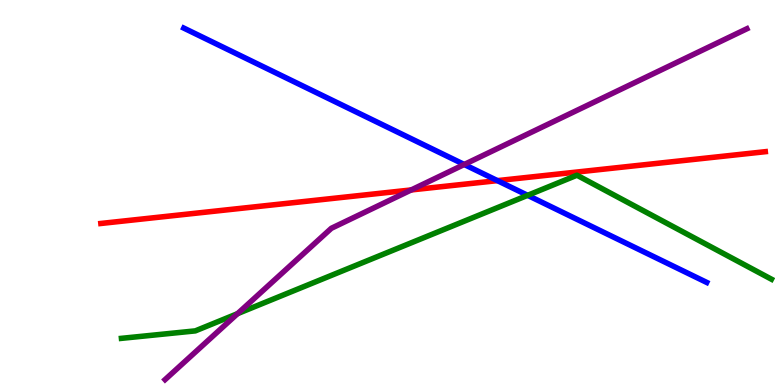[{'lines': ['blue', 'red'], 'intersections': [{'x': 6.42, 'y': 5.31}]}, {'lines': ['green', 'red'], 'intersections': []}, {'lines': ['purple', 'red'], 'intersections': [{'x': 5.31, 'y': 5.07}]}, {'lines': ['blue', 'green'], 'intersections': [{'x': 6.81, 'y': 4.93}]}, {'lines': ['blue', 'purple'], 'intersections': [{'x': 5.99, 'y': 5.73}]}, {'lines': ['green', 'purple'], 'intersections': [{'x': 3.07, 'y': 1.85}]}]